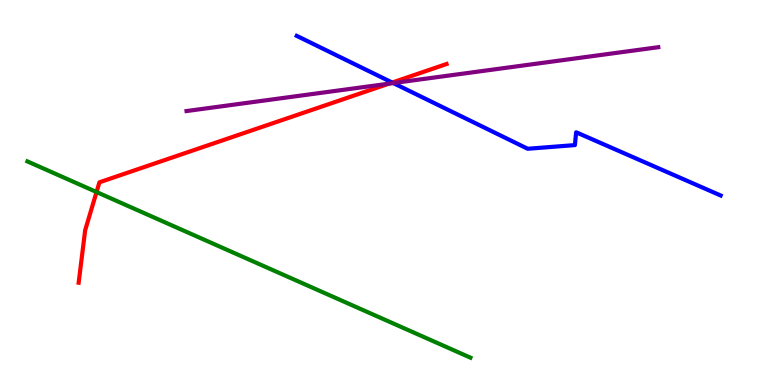[{'lines': ['blue', 'red'], 'intersections': [{'x': 5.06, 'y': 7.86}]}, {'lines': ['green', 'red'], 'intersections': [{'x': 1.25, 'y': 5.01}]}, {'lines': ['purple', 'red'], 'intersections': [{'x': 5.02, 'y': 7.83}]}, {'lines': ['blue', 'green'], 'intersections': []}, {'lines': ['blue', 'purple'], 'intersections': [{'x': 5.07, 'y': 7.84}]}, {'lines': ['green', 'purple'], 'intersections': []}]